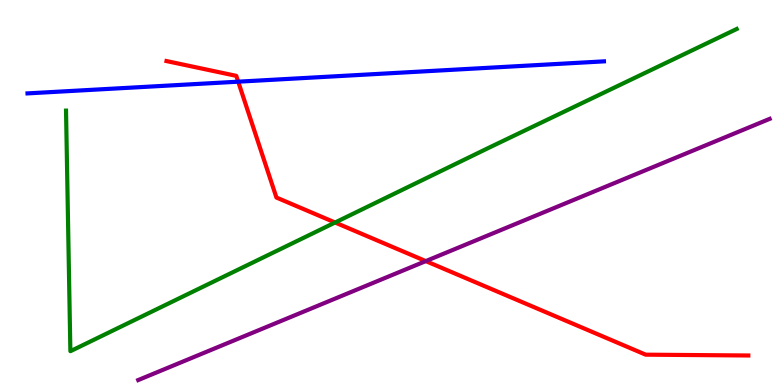[{'lines': ['blue', 'red'], 'intersections': [{'x': 3.07, 'y': 7.88}]}, {'lines': ['green', 'red'], 'intersections': [{'x': 4.32, 'y': 4.22}]}, {'lines': ['purple', 'red'], 'intersections': [{'x': 5.49, 'y': 3.22}]}, {'lines': ['blue', 'green'], 'intersections': []}, {'lines': ['blue', 'purple'], 'intersections': []}, {'lines': ['green', 'purple'], 'intersections': []}]